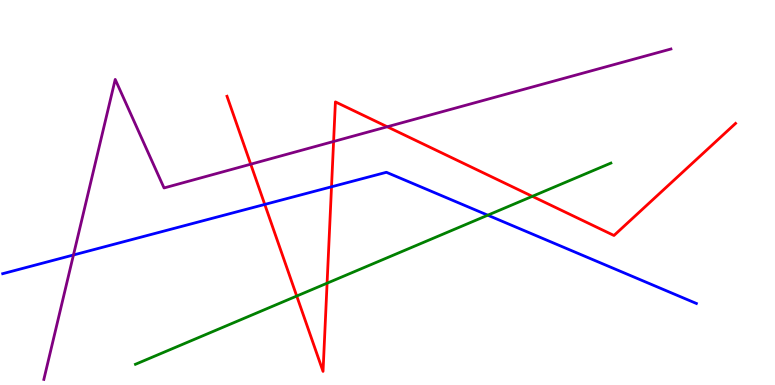[{'lines': ['blue', 'red'], 'intersections': [{'x': 3.42, 'y': 4.69}, {'x': 4.28, 'y': 5.15}]}, {'lines': ['green', 'red'], 'intersections': [{'x': 3.83, 'y': 2.31}, {'x': 4.22, 'y': 2.64}, {'x': 6.87, 'y': 4.9}]}, {'lines': ['purple', 'red'], 'intersections': [{'x': 3.24, 'y': 5.74}, {'x': 4.3, 'y': 6.33}, {'x': 5.0, 'y': 6.71}]}, {'lines': ['blue', 'green'], 'intersections': [{'x': 6.29, 'y': 4.41}]}, {'lines': ['blue', 'purple'], 'intersections': [{'x': 0.948, 'y': 3.38}]}, {'lines': ['green', 'purple'], 'intersections': []}]